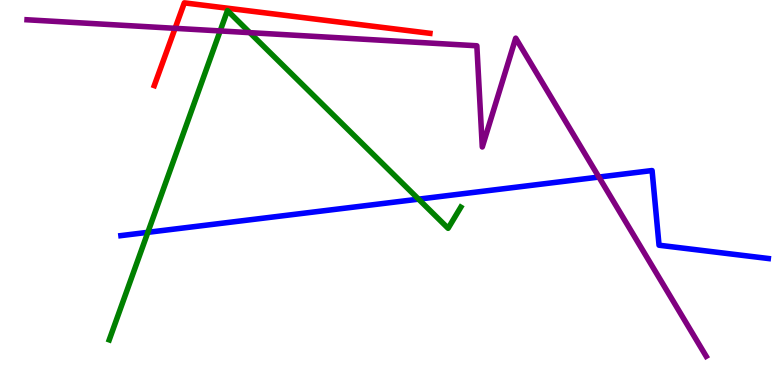[{'lines': ['blue', 'red'], 'intersections': []}, {'lines': ['green', 'red'], 'intersections': []}, {'lines': ['purple', 'red'], 'intersections': [{'x': 2.26, 'y': 9.26}]}, {'lines': ['blue', 'green'], 'intersections': [{'x': 1.91, 'y': 3.97}, {'x': 5.4, 'y': 4.83}]}, {'lines': ['blue', 'purple'], 'intersections': [{'x': 7.73, 'y': 5.4}]}, {'lines': ['green', 'purple'], 'intersections': [{'x': 2.84, 'y': 9.2}, {'x': 3.22, 'y': 9.15}]}]